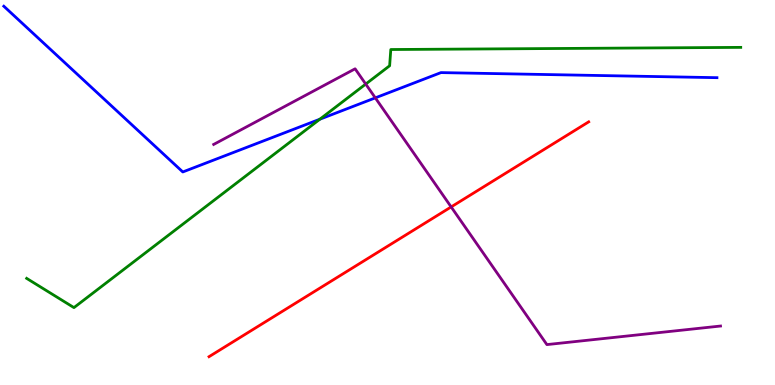[{'lines': ['blue', 'red'], 'intersections': []}, {'lines': ['green', 'red'], 'intersections': []}, {'lines': ['purple', 'red'], 'intersections': [{'x': 5.82, 'y': 4.63}]}, {'lines': ['blue', 'green'], 'intersections': [{'x': 4.13, 'y': 6.9}]}, {'lines': ['blue', 'purple'], 'intersections': [{'x': 4.84, 'y': 7.46}]}, {'lines': ['green', 'purple'], 'intersections': [{'x': 4.72, 'y': 7.82}]}]